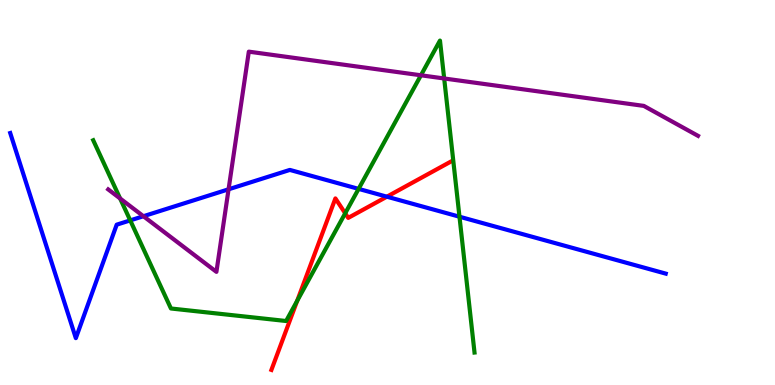[{'lines': ['blue', 'red'], 'intersections': [{'x': 4.99, 'y': 4.89}]}, {'lines': ['green', 'red'], 'intersections': [{'x': 3.83, 'y': 2.19}, {'x': 4.45, 'y': 4.46}]}, {'lines': ['purple', 'red'], 'intersections': []}, {'lines': ['blue', 'green'], 'intersections': [{'x': 1.68, 'y': 4.28}, {'x': 4.63, 'y': 5.09}, {'x': 5.93, 'y': 4.37}]}, {'lines': ['blue', 'purple'], 'intersections': [{'x': 1.85, 'y': 4.38}, {'x': 2.95, 'y': 5.08}]}, {'lines': ['green', 'purple'], 'intersections': [{'x': 1.55, 'y': 4.84}, {'x': 5.43, 'y': 8.04}, {'x': 5.73, 'y': 7.96}]}]